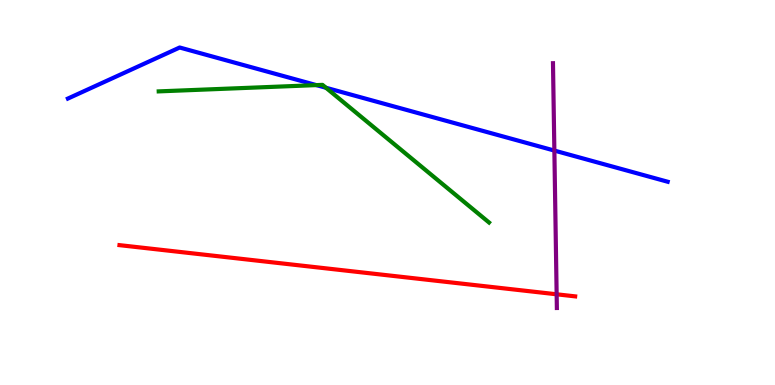[{'lines': ['blue', 'red'], 'intersections': []}, {'lines': ['green', 'red'], 'intersections': []}, {'lines': ['purple', 'red'], 'intersections': [{'x': 7.18, 'y': 2.36}]}, {'lines': ['blue', 'green'], 'intersections': [{'x': 4.08, 'y': 7.79}, {'x': 4.21, 'y': 7.72}]}, {'lines': ['blue', 'purple'], 'intersections': [{'x': 7.15, 'y': 6.09}]}, {'lines': ['green', 'purple'], 'intersections': []}]